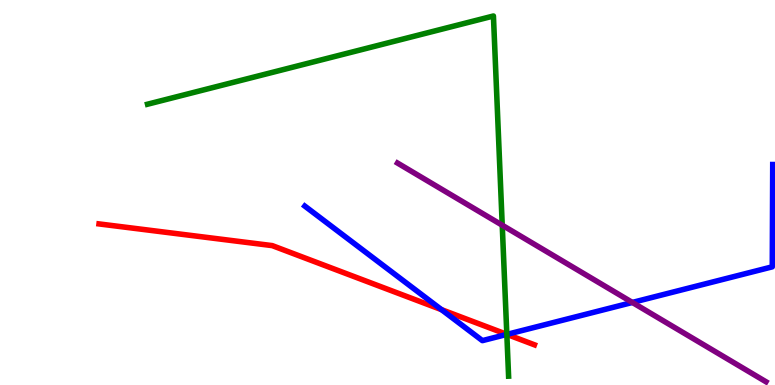[{'lines': ['blue', 'red'], 'intersections': [{'x': 5.7, 'y': 1.96}, {'x': 6.54, 'y': 1.31}]}, {'lines': ['green', 'red'], 'intersections': [{'x': 6.54, 'y': 1.32}]}, {'lines': ['purple', 'red'], 'intersections': []}, {'lines': ['blue', 'green'], 'intersections': [{'x': 6.54, 'y': 1.31}]}, {'lines': ['blue', 'purple'], 'intersections': [{'x': 8.16, 'y': 2.14}]}, {'lines': ['green', 'purple'], 'intersections': [{'x': 6.48, 'y': 4.15}]}]